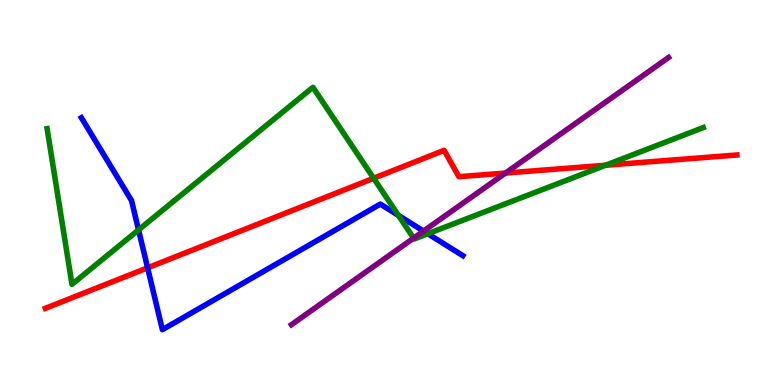[{'lines': ['blue', 'red'], 'intersections': [{'x': 1.9, 'y': 3.04}]}, {'lines': ['green', 'red'], 'intersections': [{'x': 4.82, 'y': 5.37}, {'x': 7.81, 'y': 5.71}]}, {'lines': ['purple', 'red'], 'intersections': [{'x': 6.52, 'y': 5.5}]}, {'lines': ['blue', 'green'], 'intersections': [{'x': 1.79, 'y': 4.03}, {'x': 5.14, 'y': 4.41}, {'x': 5.52, 'y': 3.93}]}, {'lines': ['blue', 'purple'], 'intersections': [{'x': 5.47, 'y': 4.0}]}, {'lines': ['green', 'purple'], 'intersections': [{'x': 5.34, 'y': 3.81}]}]